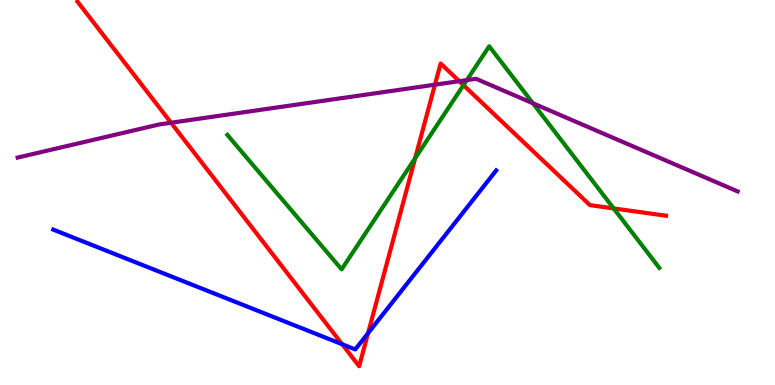[{'lines': ['blue', 'red'], 'intersections': [{'x': 4.42, 'y': 1.06}, {'x': 4.75, 'y': 1.35}]}, {'lines': ['green', 'red'], 'intersections': [{'x': 5.36, 'y': 5.89}, {'x': 5.98, 'y': 7.79}, {'x': 7.92, 'y': 4.59}]}, {'lines': ['purple', 'red'], 'intersections': [{'x': 2.21, 'y': 6.81}, {'x': 5.61, 'y': 7.8}, {'x': 5.93, 'y': 7.89}]}, {'lines': ['blue', 'green'], 'intersections': []}, {'lines': ['blue', 'purple'], 'intersections': []}, {'lines': ['green', 'purple'], 'intersections': [{'x': 6.02, 'y': 7.92}, {'x': 6.88, 'y': 7.32}]}]